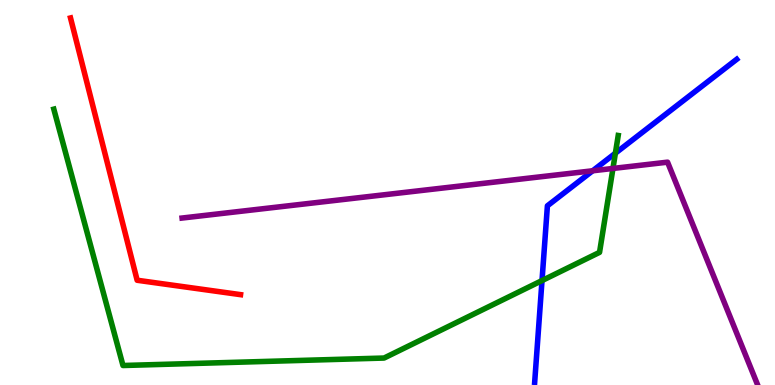[{'lines': ['blue', 'red'], 'intersections': []}, {'lines': ['green', 'red'], 'intersections': []}, {'lines': ['purple', 'red'], 'intersections': []}, {'lines': ['blue', 'green'], 'intersections': [{'x': 6.99, 'y': 2.71}, {'x': 7.94, 'y': 6.02}]}, {'lines': ['blue', 'purple'], 'intersections': [{'x': 7.65, 'y': 5.56}]}, {'lines': ['green', 'purple'], 'intersections': [{'x': 7.91, 'y': 5.62}]}]